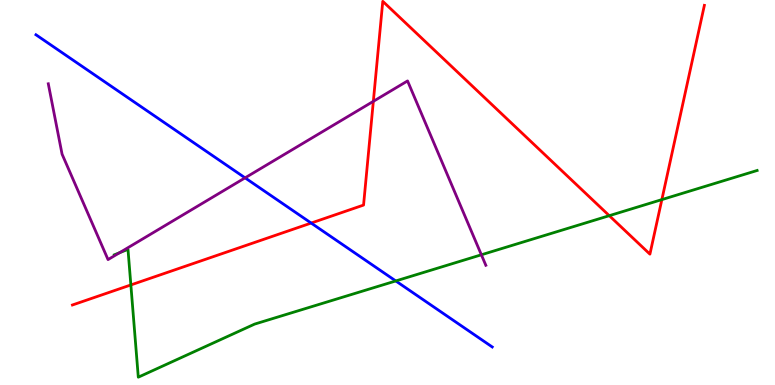[{'lines': ['blue', 'red'], 'intersections': [{'x': 4.01, 'y': 4.21}]}, {'lines': ['green', 'red'], 'intersections': [{'x': 1.69, 'y': 2.6}, {'x': 7.86, 'y': 4.4}, {'x': 8.54, 'y': 4.82}]}, {'lines': ['purple', 'red'], 'intersections': [{'x': 4.82, 'y': 7.37}]}, {'lines': ['blue', 'green'], 'intersections': [{'x': 5.11, 'y': 2.7}]}, {'lines': ['blue', 'purple'], 'intersections': [{'x': 3.16, 'y': 5.38}]}, {'lines': ['green', 'purple'], 'intersections': [{'x': 1.54, 'y': 3.44}, {'x': 6.21, 'y': 3.38}]}]